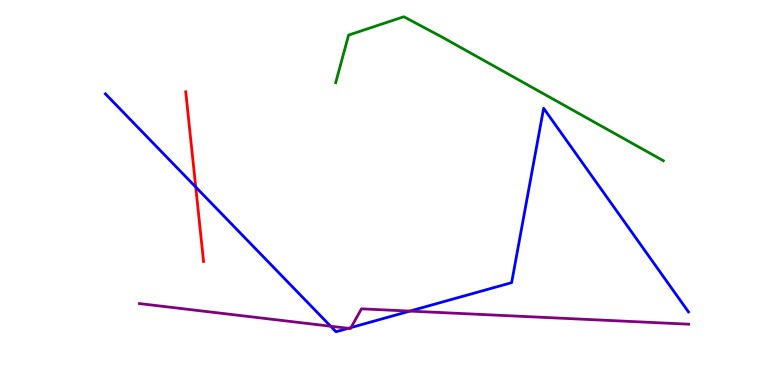[{'lines': ['blue', 'red'], 'intersections': [{'x': 2.53, 'y': 5.14}]}, {'lines': ['green', 'red'], 'intersections': []}, {'lines': ['purple', 'red'], 'intersections': []}, {'lines': ['blue', 'green'], 'intersections': []}, {'lines': ['blue', 'purple'], 'intersections': [{'x': 4.27, 'y': 1.53}, {'x': 4.49, 'y': 1.47}, {'x': 4.53, 'y': 1.49}, {'x': 5.29, 'y': 1.92}]}, {'lines': ['green', 'purple'], 'intersections': []}]